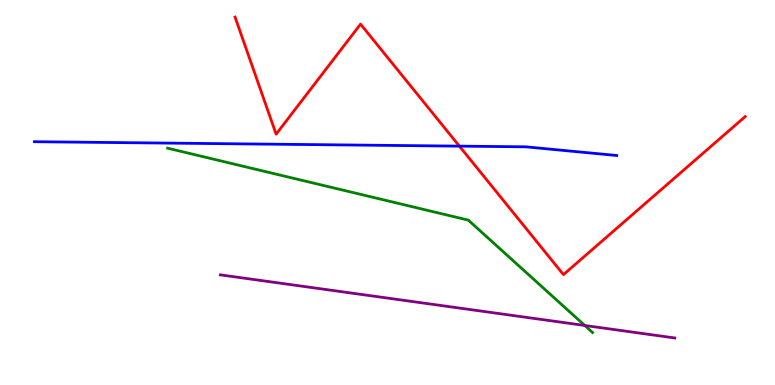[{'lines': ['blue', 'red'], 'intersections': [{'x': 5.93, 'y': 6.2}]}, {'lines': ['green', 'red'], 'intersections': []}, {'lines': ['purple', 'red'], 'intersections': []}, {'lines': ['blue', 'green'], 'intersections': []}, {'lines': ['blue', 'purple'], 'intersections': []}, {'lines': ['green', 'purple'], 'intersections': [{'x': 7.55, 'y': 1.55}]}]